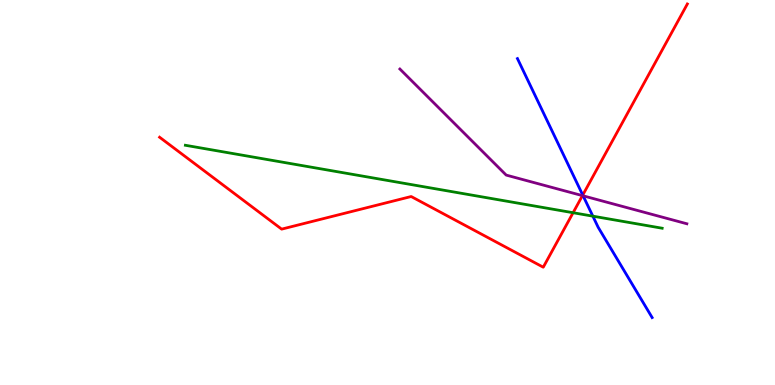[{'lines': ['blue', 'red'], 'intersections': [{'x': 7.52, 'y': 4.93}]}, {'lines': ['green', 'red'], 'intersections': [{'x': 7.39, 'y': 4.47}]}, {'lines': ['purple', 'red'], 'intersections': [{'x': 7.52, 'y': 4.92}]}, {'lines': ['blue', 'green'], 'intersections': [{'x': 7.65, 'y': 4.39}]}, {'lines': ['blue', 'purple'], 'intersections': [{'x': 7.52, 'y': 4.91}]}, {'lines': ['green', 'purple'], 'intersections': []}]